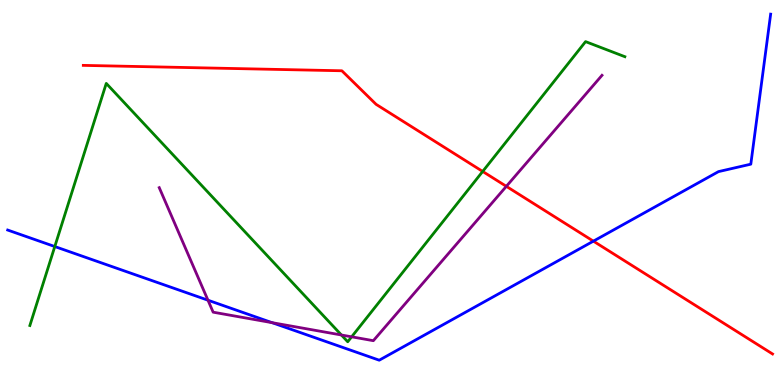[{'lines': ['blue', 'red'], 'intersections': [{'x': 7.66, 'y': 3.74}]}, {'lines': ['green', 'red'], 'intersections': [{'x': 6.23, 'y': 5.55}]}, {'lines': ['purple', 'red'], 'intersections': [{'x': 6.53, 'y': 5.16}]}, {'lines': ['blue', 'green'], 'intersections': [{'x': 0.707, 'y': 3.6}]}, {'lines': ['blue', 'purple'], 'intersections': [{'x': 2.68, 'y': 2.2}, {'x': 3.51, 'y': 1.62}]}, {'lines': ['green', 'purple'], 'intersections': [{'x': 4.41, 'y': 1.3}, {'x': 4.54, 'y': 1.25}]}]